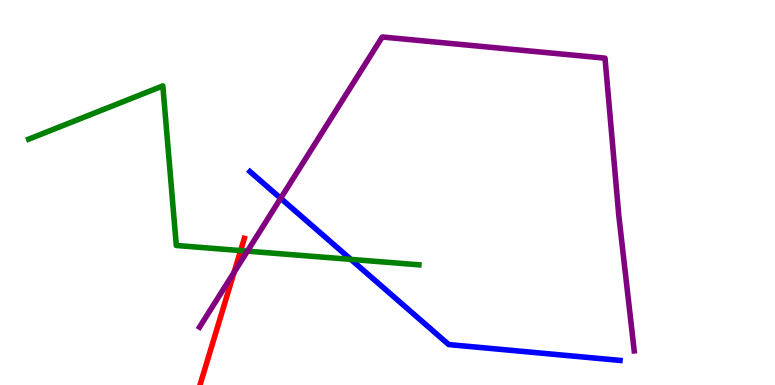[{'lines': ['blue', 'red'], 'intersections': []}, {'lines': ['green', 'red'], 'intersections': [{'x': 3.11, 'y': 3.49}]}, {'lines': ['purple', 'red'], 'intersections': [{'x': 3.02, 'y': 2.93}]}, {'lines': ['blue', 'green'], 'intersections': [{'x': 4.53, 'y': 3.26}]}, {'lines': ['blue', 'purple'], 'intersections': [{'x': 3.62, 'y': 4.85}]}, {'lines': ['green', 'purple'], 'intersections': [{'x': 3.19, 'y': 3.48}]}]